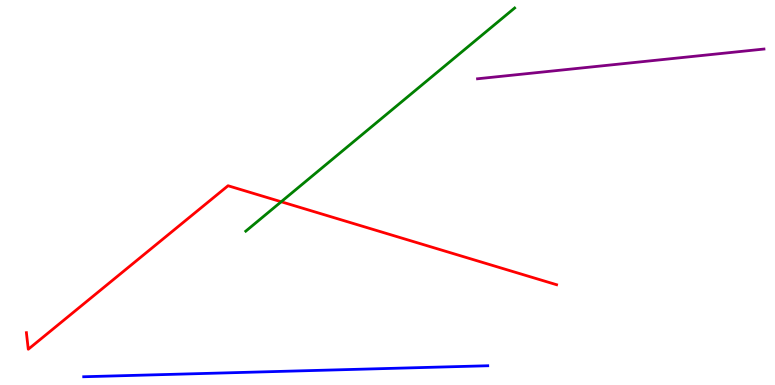[{'lines': ['blue', 'red'], 'intersections': []}, {'lines': ['green', 'red'], 'intersections': [{'x': 3.63, 'y': 4.76}]}, {'lines': ['purple', 'red'], 'intersections': []}, {'lines': ['blue', 'green'], 'intersections': []}, {'lines': ['blue', 'purple'], 'intersections': []}, {'lines': ['green', 'purple'], 'intersections': []}]